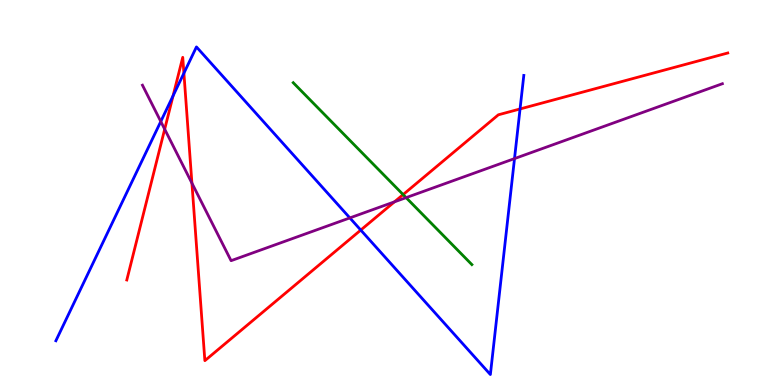[{'lines': ['blue', 'red'], 'intersections': [{'x': 2.23, 'y': 7.51}, {'x': 2.37, 'y': 8.1}, {'x': 4.65, 'y': 4.02}, {'x': 6.71, 'y': 7.17}]}, {'lines': ['green', 'red'], 'intersections': [{'x': 5.2, 'y': 4.95}]}, {'lines': ['purple', 'red'], 'intersections': [{'x': 2.13, 'y': 6.64}, {'x': 2.48, 'y': 5.24}, {'x': 5.09, 'y': 4.76}]}, {'lines': ['blue', 'green'], 'intersections': []}, {'lines': ['blue', 'purple'], 'intersections': [{'x': 2.07, 'y': 6.84}, {'x': 4.51, 'y': 4.34}, {'x': 6.64, 'y': 5.88}]}, {'lines': ['green', 'purple'], 'intersections': [{'x': 5.24, 'y': 4.87}]}]